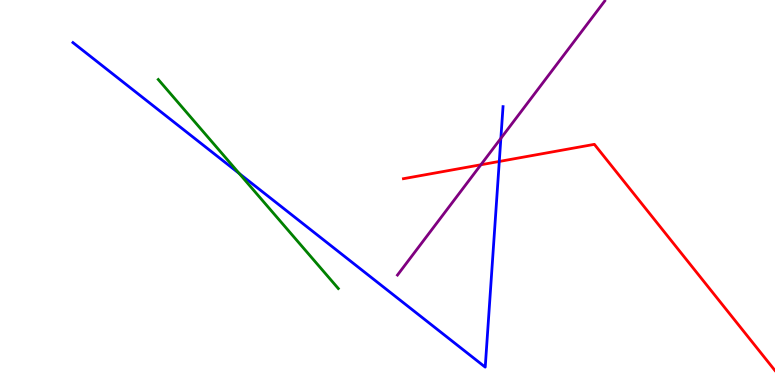[{'lines': ['blue', 'red'], 'intersections': [{'x': 6.44, 'y': 5.81}]}, {'lines': ['green', 'red'], 'intersections': []}, {'lines': ['purple', 'red'], 'intersections': [{'x': 6.2, 'y': 5.72}]}, {'lines': ['blue', 'green'], 'intersections': [{'x': 3.09, 'y': 5.49}]}, {'lines': ['blue', 'purple'], 'intersections': [{'x': 6.46, 'y': 6.41}]}, {'lines': ['green', 'purple'], 'intersections': []}]